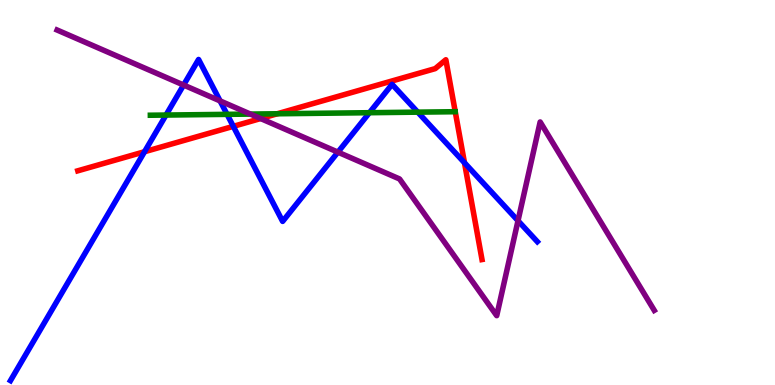[{'lines': ['blue', 'red'], 'intersections': [{'x': 1.86, 'y': 6.06}, {'x': 3.01, 'y': 6.72}, {'x': 5.99, 'y': 5.77}]}, {'lines': ['green', 'red'], 'intersections': [{'x': 3.58, 'y': 7.04}]}, {'lines': ['purple', 'red'], 'intersections': [{'x': 3.36, 'y': 6.92}]}, {'lines': ['blue', 'green'], 'intersections': [{'x': 2.14, 'y': 7.01}, {'x': 2.93, 'y': 7.03}, {'x': 4.77, 'y': 7.07}, {'x': 5.39, 'y': 7.09}]}, {'lines': ['blue', 'purple'], 'intersections': [{'x': 2.37, 'y': 7.79}, {'x': 2.84, 'y': 7.38}, {'x': 4.36, 'y': 6.05}, {'x': 6.68, 'y': 4.27}]}, {'lines': ['green', 'purple'], 'intersections': [{'x': 3.23, 'y': 7.04}]}]